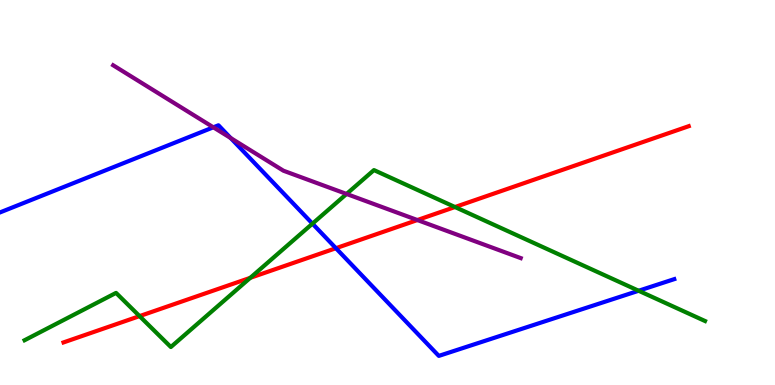[{'lines': ['blue', 'red'], 'intersections': [{'x': 4.33, 'y': 3.55}]}, {'lines': ['green', 'red'], 'intersections': [{'x': 1.8, 'y': 1.79}, {'x': 3.23, 'y': 2.78}, {'x': 5.87, 'y': 4.62}]}, {'lines': ['purple', 'red'], 'intersections': [{'x': 5.39, 'y': 4.28}]}, {'lines': ['blue', 'green'], 'intersections': [{'x': 4.03, 'y': 4.19}, {'x': 8.24, 'y': 2.45}]}, {'lines': ['blue', 'purple'], 'intersections': [{'x': 2.75, 'y': 6.69}, {'x': 2.98, 'y': 6.41}]}, {'lines': ['green', 'purple'], 'intersections': [{'x': 4.47, 'y': 4.96}]}]